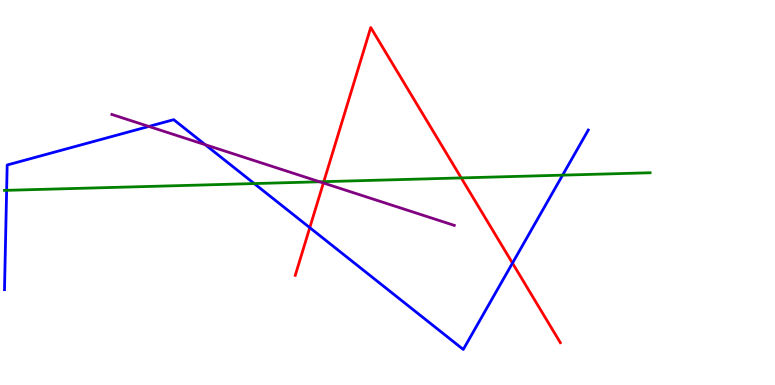[{'lines': ['blue', 'red'], 'intersections': [{'x': 4.0, 'y': 4.09}, {'x': 6.61, 'y': 3.17}]}, {'lines': ['green', 'red'], 'intersections': [{'x': 4.18, 'y': 5.28}, {'x': 5.95, 'y': 5.38}]}, {'lines': ['purple', 'red'], 'intersections': [{'x': 4.17, 'y': 5.25}]}, {'lines': ['blue', 'green'], 'intersections': [{'x': 0.0855, 'y': 5.06}, {'x': 3.28, 'y': 5.23}, {'x': 7.26, 'y': 5.45}]}, {'lines': ['blue', 'purple'], 'intersections': [{'x': 1.92, 'y': 6.72}, {'x': 2.65, 'y': 6.24}]}, {'lines': ['green', 'purple'], 'intersections': [{'x': 4.13, 'y': 5.28}]}]